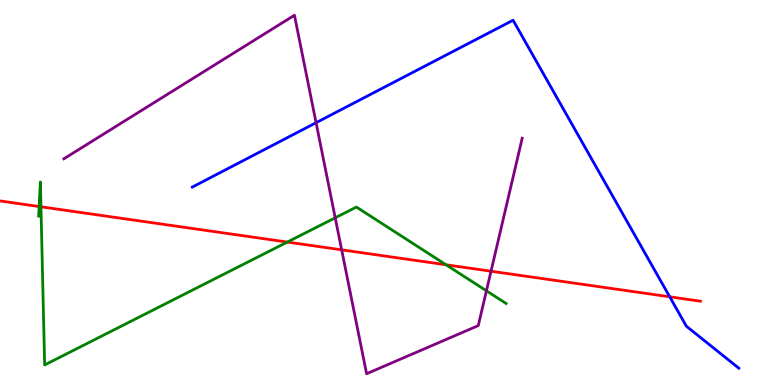[{'lines': ['blue', 'red'], 'intersections': [{'x': 8.64, 'y': 2.29}]}, {'lines': ['green', 'red'], 'intersections': [{'x': 0.505, 'y': 4.64}, {'x': 0.529, 'y': 4.63}, {'x': 3.71, 'y': 3.71}, {'x': 5.76, 'y': 3.12}]}, {'lines': ['purple', 'red'], 'intersections': [{'x': 4.41, 'y': 3.51}, {'x': 6.34, 'y': 2.96}]}, {'lines': ['blue', 'green'], 'intersections': []}, {'lines': ['blue', 'purple'], 'intersections': [{'x': 4.08, 'y': 6.81}]}, {'lines': ['green', 'purple'], 'intersections': [{'x': 4.33, 'y': 4.34}, {'x': 6.28, 'y': 2.45}]}]